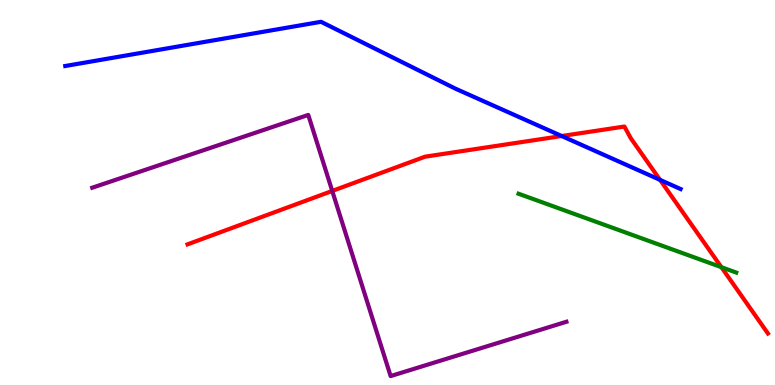[{'lines': ['blue', 'red'], 'intersections': [{'x': 7.25, 'y': 6.47}, {'x': 8.52, 'y': 5.33}]}, {'lines': ['green', 'red'], 'intersections': [{'x': 9.31, 'y': 3.06}]}, {'lines': ['purple', 'red'], 'intersections': [{'x': 4.29, 'y': 5.04}]}, {'lines': ['blue', 'green'], 'intersections': []}, {'lines': ['blue', 'purple'], 'intersections': []}, {'lines': ['green', 'purple'], 'intersections': []}]